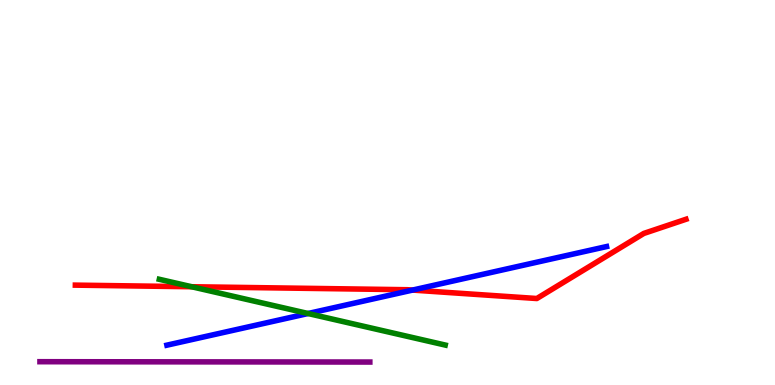[{'lines': ['blue', 'red'], 'intersections': [{'x': 5.32, 'y': 2.47}]}, {'lines': ['green', 'red'], 'intersections': [{'x': 2.47, 'y': 2.55}]}, {'lines': ['purple', 'red'], 'intersections': []}, {'lines': ['blue', 'green'], 'intersections': [{'x': 3.98, 'y': 1.86}]}, {'lines': ['blue', 'purple'], 'intersections': []}, {'lines': ['green', 'purple'], 'intersections': []}]